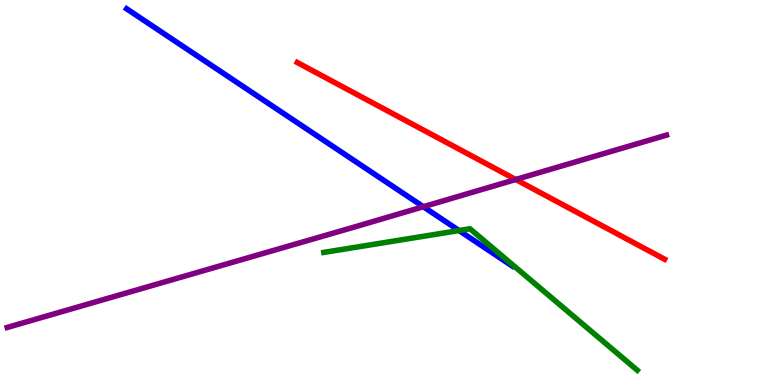[{'lines': ['blue', 'red'], 'intersections': []}, {'lines': ['green', 'red'], 'intersections': []}, {'lines': ['purple', 'red'], 'intersections': [{'x': 6.65, 'y': 5.34}]}, {'lines': ['blue', 'green'], 'intersections': [{'x': 5.92, 'y': 4.01}]}, {'lines': ['blue', 'purple'], 'intersections': [{'x': 5.46, 'y': 4.63}]}, {'lines': ['green', 'purple'], 'intersections': []}]